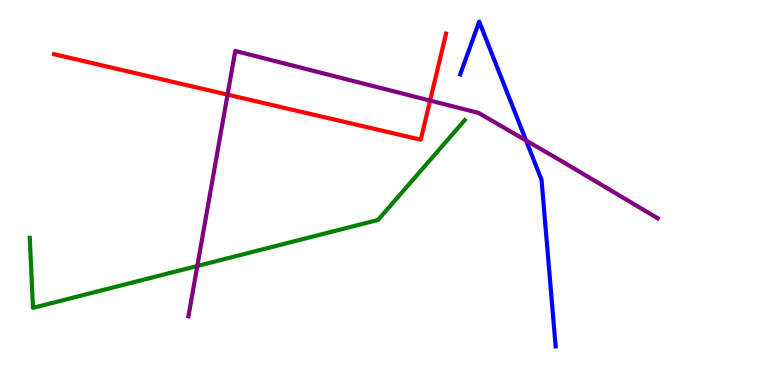[{'lines': ['blue', 'red'], 'intersections': []}, {'lines': ['green', 'red'], 'intersections': []}, {'lines': ['purple', 'red'], 'intersections': [{'x': 2.94, 'y': 7.54}, {'x': 5.55, 'y': 7.39}]}, {'lines': ['blue', 'green'], 'intersections': []}, {'lines': ['blue', 'purple'], 'intersections': [{'x': 6.79, 'y': 6.35}]}, {'lines': ['green', 'purple'], 'intersections': [{'x': 2.55, 'y': 3.09}]}]